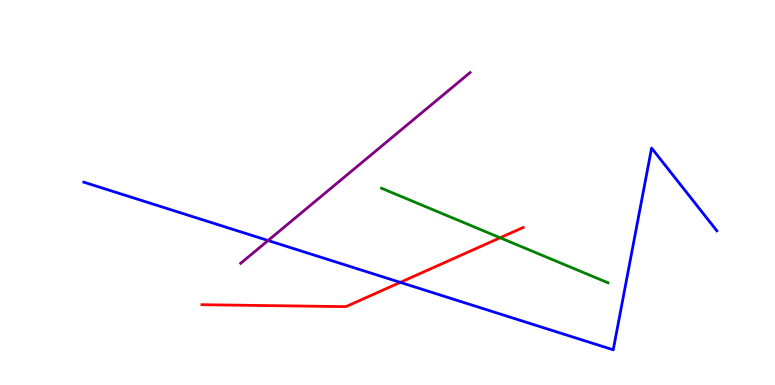[{'lines': ['blue', 'red'], 'intersections': [{'x': 5.16, 'y': 2.67}]}, {'lines': ['green', 'red'], 'intersections': [{'x': 6.45, 'y': 3.82}]}, {'lines': ['purple', 'red'], 'intersections': []}, {'lines': ['blue', 'green'], 'intersections': []}, {'lines': ['blue', 'purple'], 'intersections': [{'x': 3.46, 'y': 3.75}]}, {'lines': ['green', 'purple'], 'intersections': []}]